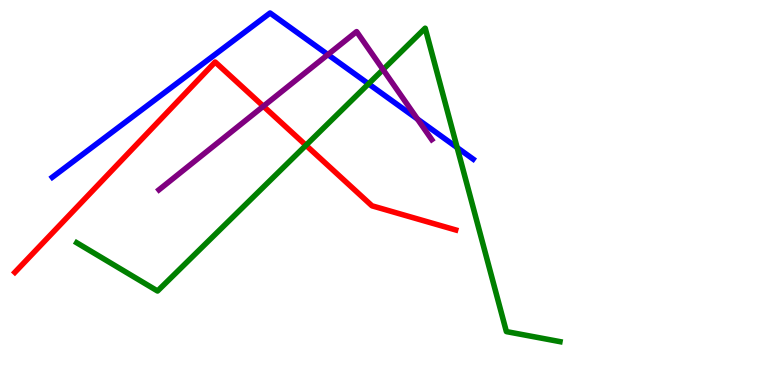[{'lines': ['blue', 'red'], 'intersections': []}, {'lines': ['green', 'red'], 'intersections': [{'x': 3.95, 'y': 6.23}]}, {'lines': ['purple', 'red'], 'intersections': [{'x': 3.4, 'y': 7.24}]}, {'lines': ['blue', 'green'], 'intersections': [{'x': 4.76, 'y': 7.82}, {'x': 5.9, 'y': 6.17}]}, {'lines': ['blue', 'purple'], 'intersections': [{'x': 4.23, 'y': 8.58}, {'x': 5.39, 'y': 6.91}]}, {'lines': ['green', 'purple'], 'intersections': [{'x': 4.94, 'y': 8.19}]}]